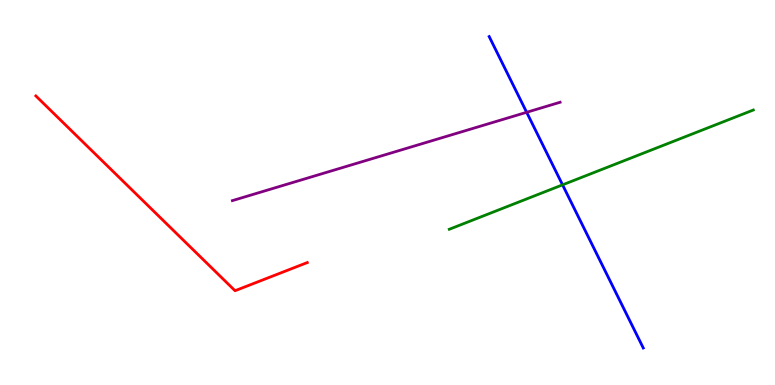[{'lines': ['blue', 'red'], 'intersections': []}, {'lines': ['green', 'red'], 'intersections': []}, {'lines': ['purple', 'red'], 'intersections': []}, {'lines': ['blue', 'green'], 'intersections': [{'x': 7.26, 'y': 5.2}]}, {'lines': ['blue', 'purple'], 'intersections': [{'x': 6.8, 'y': 7.08}]}, {'lines': ['green', 'purple'], 'intersections': []}]